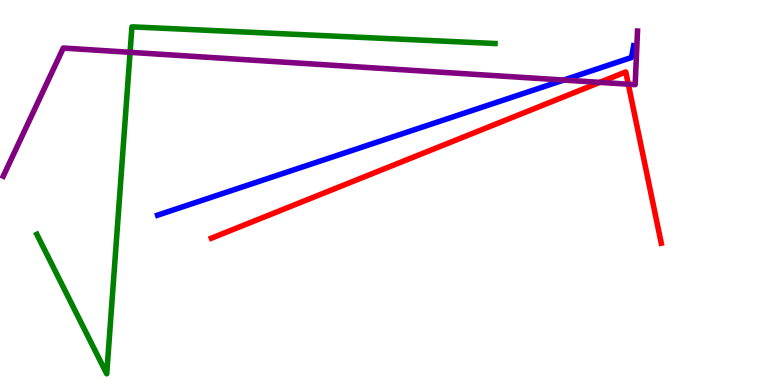[{'lines': ['blue', 'red'], 'intersections': []}, {'lines': ['green', 'red'], 'intersections': []}, {'lines': ['purple', 'red'], 'intersections': [{'x': 7.74, 'y': 7.86}, {'x': 8.11, 'y': 7.81}]}, {'lines': ['blue', 'green'], 'intersections': []}, {'lines': ['blue', 'purple'], 'intersections': [{'x': 7.27, 'y': 7.92}]}, {'lines': ['green', 'purple'], 'intersections': [{'x': 1.68, 'y': 8.64}]}]